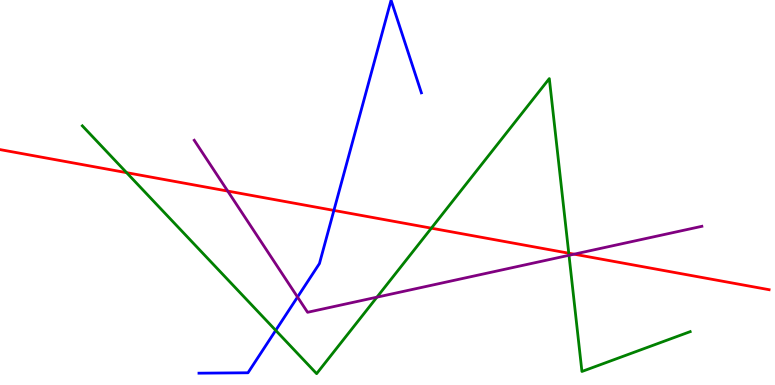[{'lines': ['blue', 'red'], 'intersections': [{'x': 4.31, 'y': 4.53}]}, {'lines': ['green', 'red'], 'intersections': [{'x': 1.63, 'y': 5.52}, {'x': 5.57, 'y': 4.07}, {'x': 7.34, 'y': 3.42}]}, {'lines': ['purple', 'red'], 'intersections': [{'x': 2.94, 'y': 5.04}, {'x': 7.41, 'y': 3.4}]}, {'lines': ['blue', 'green'], 'intersections': [{'x': 3.56, 'y': 1.42}]}, {'lines': ['blue', 'purple'], 'intersections': [{'x': 3.84, 'y': 2.28}]}, {'lines': ['green', 'purple'], 'intersections': [{'x': 4.86, 'y': 2.28}, {'x': 7.34, 'y': 3.37}]}]